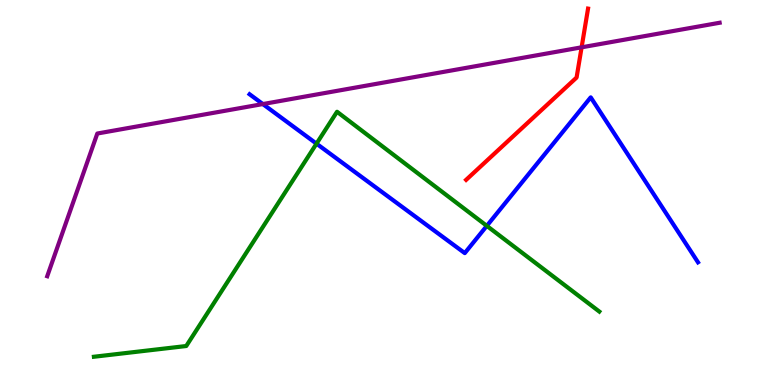[{'lines': ['blue', 'red'], 'intersections': []}, {'lines': ['green', 'red'], 'intersections': []}, {'lines': ['purple', 'red'], 'intersections': [{'x': 7.5, 'y': 8.77}]}, {'lines': ['blue', 'green'], 'intersections': [{'x': 4.08, 'y': 6.27}, {'x': 6.28, 'y': 4.13}]}, {'lines': ['blue', 'purple'], 'intersections': [{'x': 3.39, 'y': 7.3}]}, {'lines': ['green', 'purple'], 'intersections': []}]